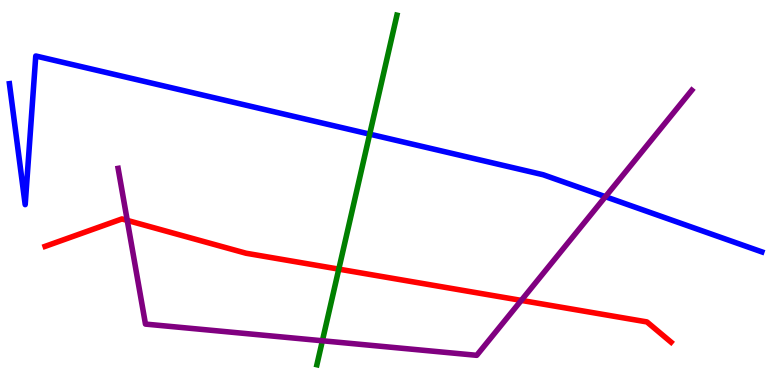[{'lines': ['blue', 'red'], 'intersections': []}, {'lines': ['green', 'red'], 'intersections': [{'x': 4.37, 'y': 3.01}]}, {'lines': ['purple', 'red'], 'intersections': [{'x': 1.64, 'y': 4.28}, {'x': 6.73, 'y': 2.2}]}, {'lines': ['blue', 'green'], 'intersections': [{'x': 4.77, 'y': 6.52}]}, {'lines': ['blue', 'purple'], 'intersections': [{'x': 7.81, 'y': 4.89}]}, {'lines': ['green', 'purple'], 'intersections': [{'x': 4.16, 'y': 1.15}]}]